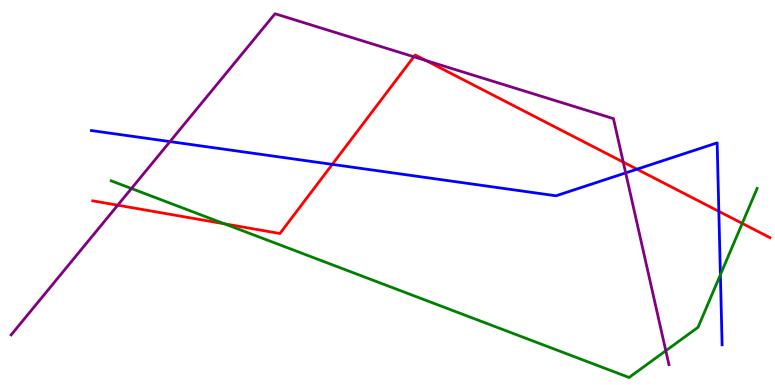[{'lines': ['blue', 'red'], 'intersections': [{'x': 4.29, 'y': 5.73}, {'x': 8.22, 'y': 5.61}, {'x': 9.28, 'y': 4.51}]}, {'lines': ['green', 'red'], 'intersections': [{'x': 2.9, 'y': 4.19}, {'x': 9.58, 'y': 4.2}]}, {'lines': ['purple', 'red'], 'intersections': [{'x': 1.52, 'y': 4.67}, {'x': 5.34, 'y': 8.53}, {'x': 5.5, 'y': 8.43}, {'x': 8.04, 'y': 5.79}]}, {'lines': ['blue', 'green'], 'intersections': [{'x': 9.3, 'y': 2.86}]}, {'lines': ['blue', 'purple'], 'intersections': [{'x': 2.19, 'y': 6.32}, {'x': 8.07, 'y': 5.51}]}, {'lines': ['green', 'purple'], 'intersections': [{'x': 1.7, 'y': 5.1}, {'x': 8.59, 'y': 0.89}]}]